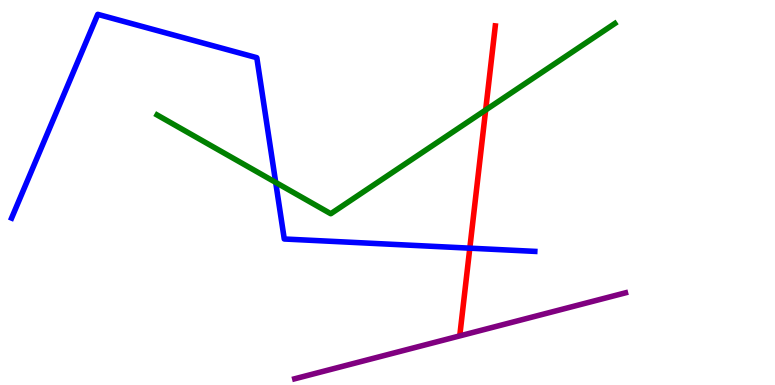[{'lines': ['blue', 'red'], 'intersections': [{'x': 6.06, 'y': 3.55}]}, {'lines': ['green', 'red'], 'intersections': [{'x': 6.27, 'y': 7.14}]}, {'lines': ['purple', 'red'], 'intersections': []}, {'lines': ['blue', 'green'], 'intersections': [{'x': 3.56, 'y': 5.26}]}, {'lines': ['blue', 'purple'], 'intersections': []}, {'lines': ['green', 'purple'], 'intersections': []}]